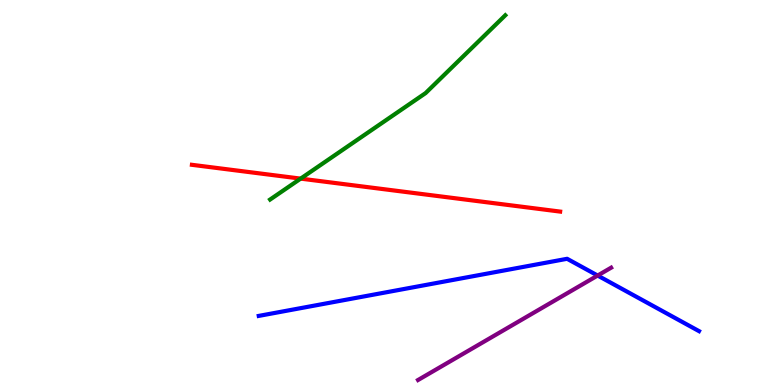[{'lines': ['blue', 'red'], 'intersections': []}, {'lines': ['green', 'red'], 'intersections': [{'x': 3.88, 'y': 5.36}]}, {'lines': ['purple', 'red'], 'intersections': []}, {'lines': ['blue', 'green'], 'intersections': []}, {'lines': ['blue', 'purple'], 'intersections': [{'x': 7.71, 'y': 2.84}]}, {'lines': ['green', 'purple'], 'intersections': []}]